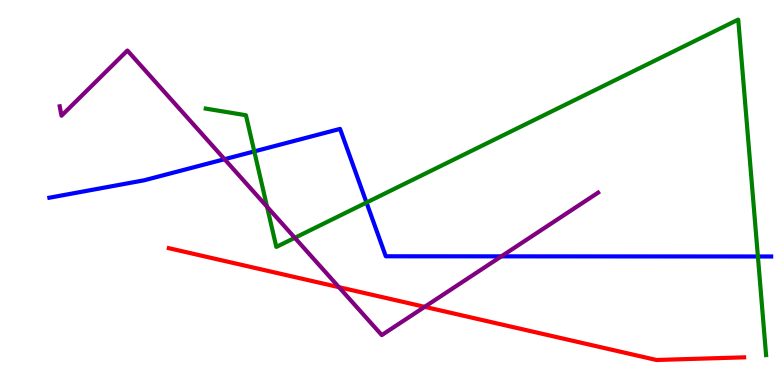[{'lines': ['blue', 'red'], 'intersections': []}, {'lines': ['green', 'red'], 'intersections': []}, {'lines': ['purple', 'red'], 'intersections': [{'x': 4.37, 'y': 2.54}, {'x': 5.48, 'y': 2.03}]}, {'lines': ['blue', 'green'], 'intersections': [{'x': 3.28, 'y': 6.07}, {'x': 4.73, 'y': 4.74}, {'x': 9.78, 'y': 3.34}]}, {'lines': ['blue', 'purple'], 'intersections': [{'x': 2.9, 'y': 5.86}, {'x': 6.47, 'y': 3.34}]}, {'lines': ['green', 'purple'], 'intersections': [{'x': 3.45, 'y': 4.63}, {'x': 3.8, 'y': 3.82}]}]